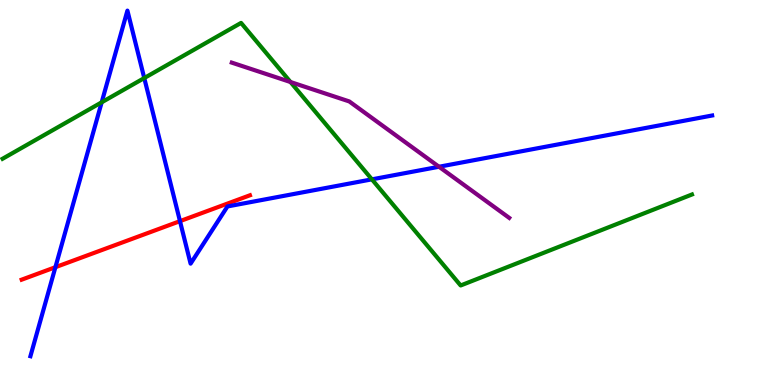[{'lines': ['blue', 'red'], 'intersections': [{'x': 0.715, 'y': 3.06}, {'x': 2.32, 'y': 4.26}]}, {'lines': ['green', 'red'], 'intersections': []}, {'lines': ['purple', 'red'], 'intersections': []}, {'lines': ['blue', 'green'], 'intersections': [{'x': 1.31, 'y': 7.34}, {'x': 1.86, 'y': 7.97}, {'x': 4.8, 'y': 5.34}]}, {'lines': ['blue', 'purple'], 'intersections': [{'x': 5.66, 'y': 5.67}]}, {'lines': ['green', 'purple'], 'intersections': [{'x': 3.75, 'y': 7.87}]}]